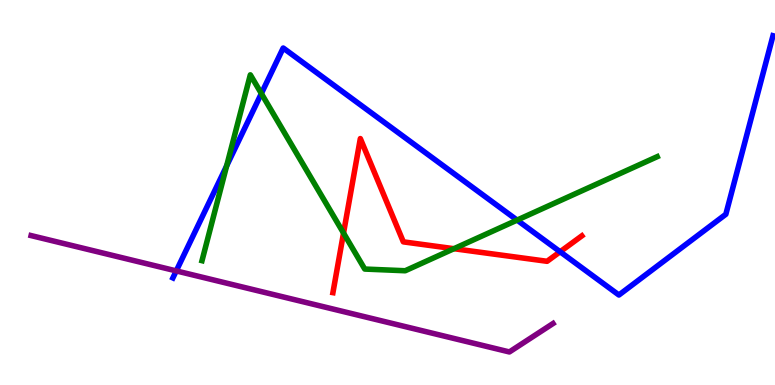[{'lines': ['blue', 'red'], 'intersections': [{'x': 7.23, 'y': 3.46}]}, {'lines': ['green', 'red'], 'intersections': [{'x': 4.43, 'y': 3.95}, {'x': 5.86, 'y': 3.54}]}, {'lines': ['purple', 'red'], 'intersections': []}, {'lines': ['blue', 'green'], 'intersections': [{'x': 2.92, 'y': 5.69}, {'x': 3.37, 'y': 7.57}, {'x': 6.67, 'y': 4.28}]}, {'lines': ['blue', 'purple'], 'intersections': [{'x': 2.27, 'y': 2.96}]}, {'lines': ['green', 'purple'], 'intersections': []}]